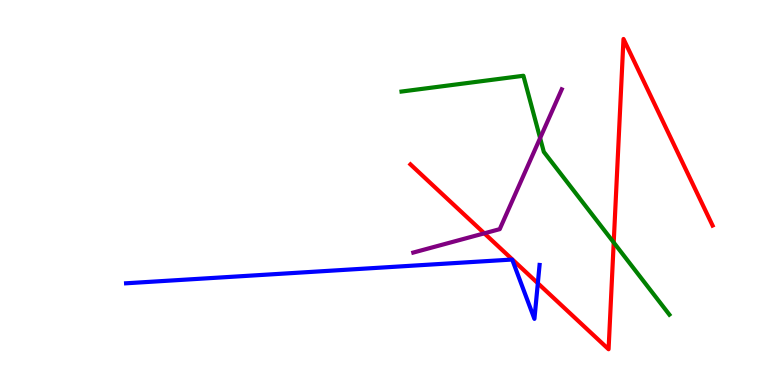[{'lines': ['blue', 'red'], 'intersections': [{'x': 6.94, 'y': 2.64}]}, {'lines': ['green', 'red'], 'intersections': [{'x': 7.92, 'y': 3.7}]}, {'lines': ['purple', 'red'], 'intersections': [{'x': 6.25, 'y': 3.94}]}, {'lines': ['blue', 'green'], 'intersections': []}, {'lines': ['blue', 'purple'], 'intersections': []}, {'lines': ['green', 'purple'], 'intersections': [{'x': 6.97, 'y': 6.41}]}]